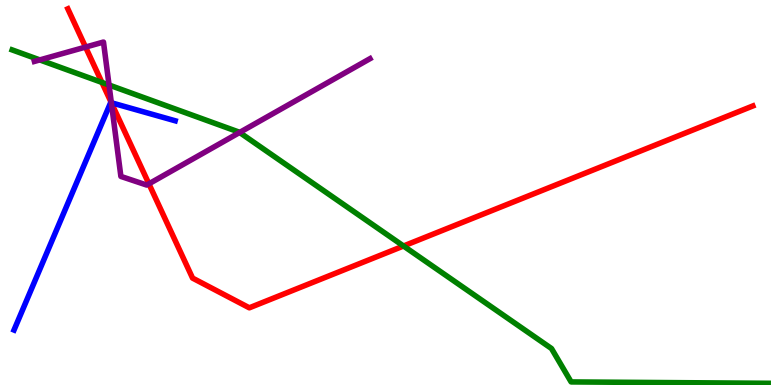[{'lines': ['blue', 'red'], 'intersections': [{'x': 1.44, 'y': 7.33}]}, {'lines': ['green', 'red'], 'intersections': [{'x': 1.32, 'y': 7.86}, {'x': 5.21, 'y': 3.61}]}, {'lines': ['purple', 'red'], 'intersections': [{'x': 1.1, 'y': 8.78}, {'x': 1.44, 'y': 7.33}, {'x': 1.92, 'y': 5.23}]}, {'lines': ['blue', 'green'], 'intersections': []}, {'lines': ['blue', 'purple'], 'intersections': [{'x': 1.44, 'y': 7.33}]}, {'lines': ['green', 'purple'], 'intersections': [{'x': 0.513, 'y': 8.44}, {'x': 1.41, 'y': 7.79}, {'x': 3.09, 'y': 6.56}]}]